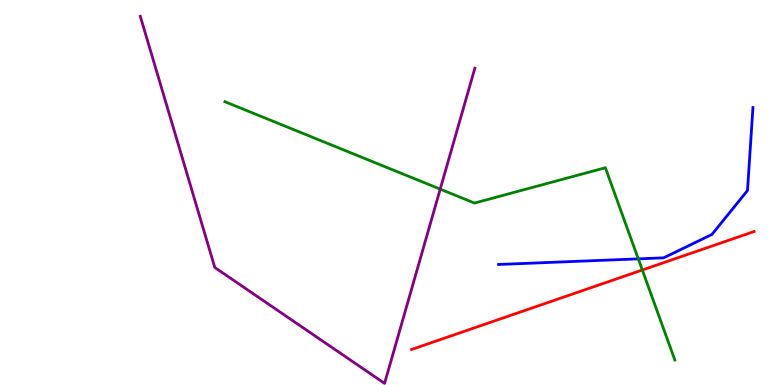[{'lines': ['blue', 'red'], 'intersections': []}, {'lines': ['green', 'red'], 'intersections': [{'x': 8.29, 'y': 2.99}]}, {'lines': ['purple', 'red'], 'intersections': []}, {'lines': ['blue', 'green'], 'intersections': [{'x': 8.24, 'y': 3.28}]}, {'lines': ['blue', 'purple'], 'intersections': []}, {'lines': ['green', 'purple'], 'intersections': [{'x': 5.68, 'y': 5.09}]}]